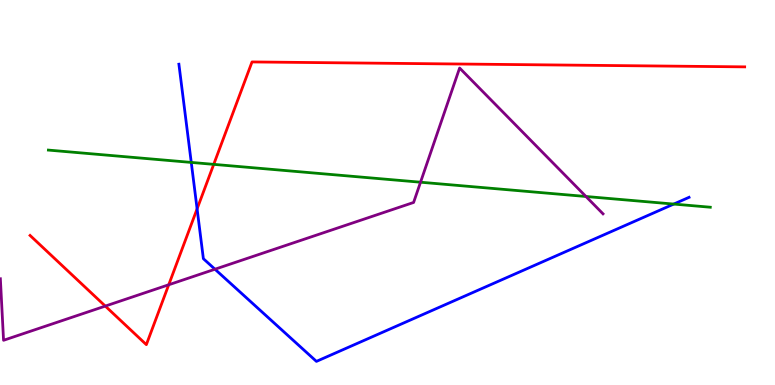[{'lines': ['blue', 'red'], 'intersections': [{'x': 2.54, 'y': 4.57}]}, {'lines': ['green', 'red'], 'intersections': [{'x': 2.76, 'y': 5.73}]}, {'lines': ['purple', 'red'], 'intersections': [{'x': 1.36, 'y': 2.05}, {'x': 2.18, 'y': 2.6}]}, {'lines': ['blue', 'green'], 'intersections': [{'x': 2.47, 'y': 5.78}, {'x': 8.69, 'y': 4.7}]}, {'lines': ['blue', 'purple'], 'intersections': [{'x': 2.77, 'y': 3.01}]}, {'lines': ['green', 'purple'], 'intersections': [{'x': 5.43, 'y': 5.27}, {'x': 7.56, 'y': 4.9}]}]